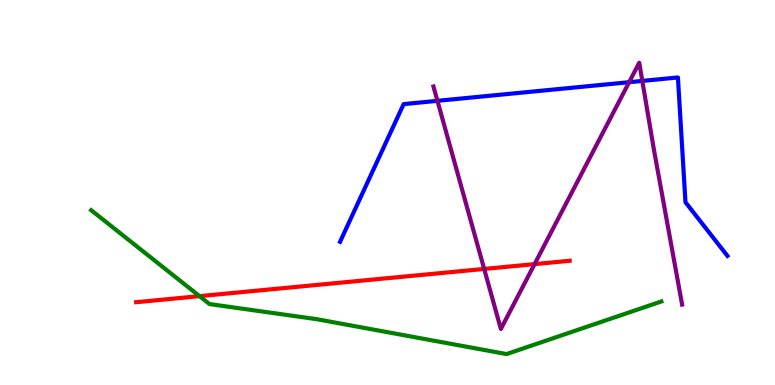[{'lines': ['blue', 'red'], 'intersections': []}, {'lines': ['green', 'red'], 'intersections': [{'x': 2.57, 'y': 2.31}]}, {'lines': ['purple', 'red'], 'intersections': [{'x': 6.25, 'y': 3.01}, {'x': 6.9, 'y': 3.14}]}, {'lines': ['blue', 'green'], 'intersections': []}, {'lines': ['blue', 'purple'], 'intersections': [{'x': 5.64, 'y': 7.38}, {'x': 8.12, 'y': 7.86}, {'x': 8.29, 'y': 7.9}]}, {'lines': ['green', 'purple'], 'intersections': []}]